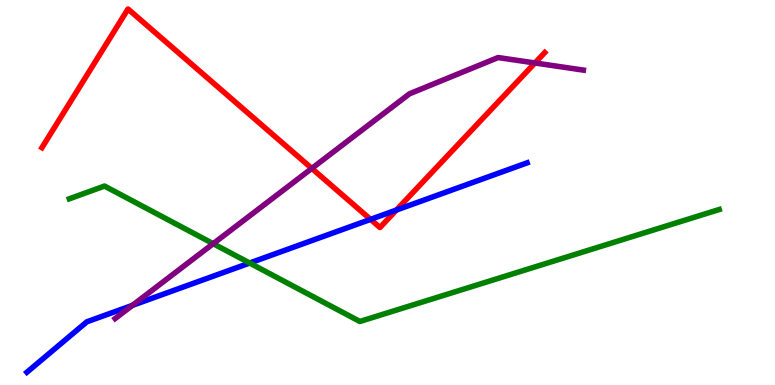[{'lines': ['blue', 'red'], 'intersections': [{'x': 4.78, 'y': 4.3}, {'x': 5.11, 'y': 4.54}]}, {'lines': ['green', 'red'], 'intersections': []}, {'lines': ['purple', 'red'], 'intersections': [{'x': 4.02, 'y': 5.63}, {'x': 6.9, 'y': 8.36}]}, {'lines': ['blue', 'green'], 'intersections': [{'x': 3.22, 'y': 3.17}]}, {'lines': ['blue', 'purple'], 'intersections': [{'x': 1.71, 'y': 2.07}]}, {'lines': ['green', 'purple'], 'intersections': [{'x': 2.75, 'y': 3.67}]}]